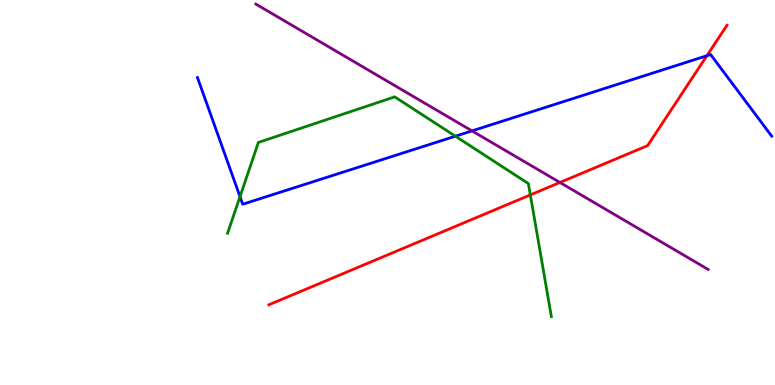[{'lines': ['blue', 'red'], 'intersections': [{'x': 9.12, 'y': 8.55}]}, {'lines': ['green', 'red'], 'intersections': [{'x': 6.84, 'y': 4.94}]}, {'lines': ['purple', 'red'], 'intersections': [{'x': 7.22, 'y': 5.26}]}, {'lines': ['blue', 'green'], 'intersections': [{'x': 3.1, 'y': 4.89}, {'x': 5.88, 'y': 6.46}]}, {'lines': ['blue', 'purple'], 'intersections': [{'x': 6.09, 'y': 6.6}]}, {'lines': ['green', 'purple'], 'intersections': []}]